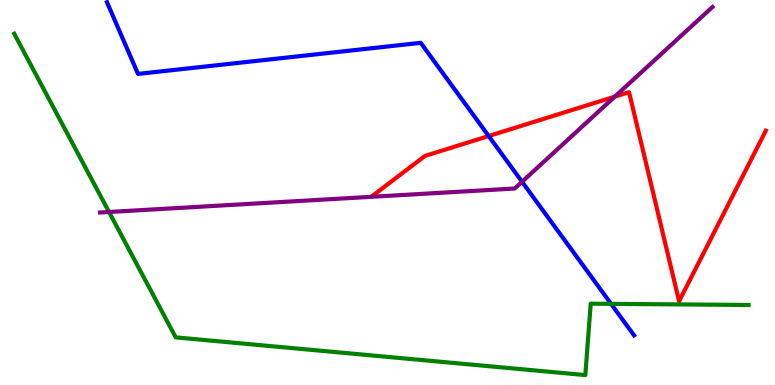[{'lines': ['blue', 'red'], 'intersections': [{'x': 6.31, 'y': 6.47}]}, {'lines': ['green', 'red'], 'intersections': []}, {'lines': ['purple', 'red'], 'intersections': [{'x': 7.93, 'y': 7.49}]}, {'lines': ['blue', 'green'], 'intersections': [{'x': 7.88, 'y': 2.11}]}, {'lines': ['blue', 'purple'], 'intersections': [{'x': 6.74, 'y': 5.28}]}, {'lines': ['green', 'purple'], 'intersections': [{'x': 1.41, 'y': 4.49}]}]